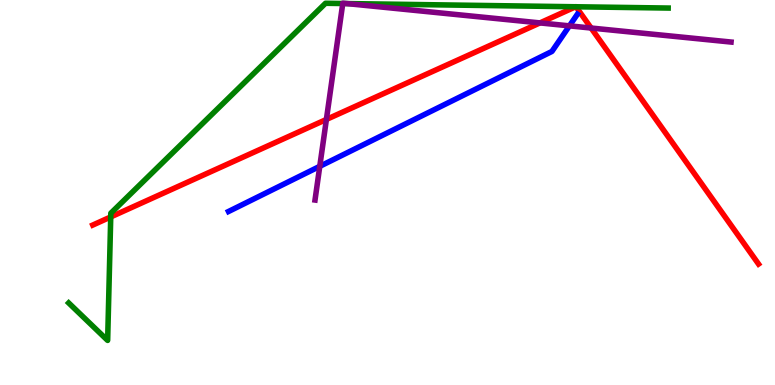[{'lines': ['blue', 'red'], 'intersections': []}, {'lines': ['green', 'red'], 'intersections': [{'x': 1.43, 'y': 4.37}, {'x': 7.43, 'y': 9.82}, {'x': 7.43, 'y': 9.82}]}, {'lines': ['purple', 'red'], 'intersections': [{'x': 4.21, 'y': 6.9}, {'x': 6.97, 'y': 9.4}, {'x': 7.63, 'y': 9.27}]}, {'lines': ['blue', 'green'], 'intersections': []}, {'lines': ['blue', 'purple'], 'intersections': [{'x': 4.13, 'y': 5.68}, {'x': 7.35, 'y': 9.33}]}, {'lines': ['green', 'purple'], 'intersections': [{'x': 4.42, 'y': 9.91}, {'x': 4.48, 'y': 9.91}]}]